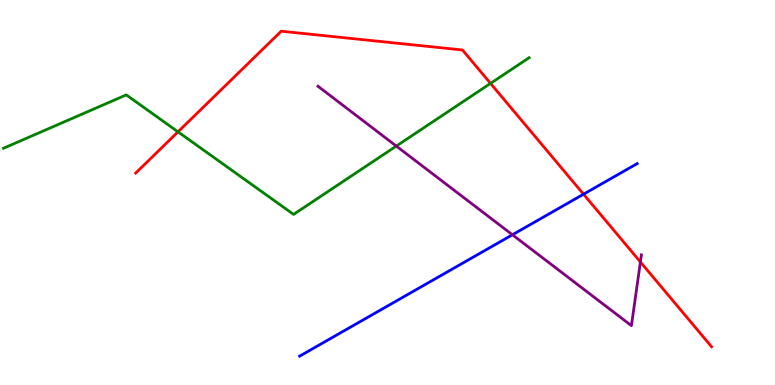[{'lines': ['blue', 'red'], 'intersections': [{'x': 7.53, 'y': 4.96}]}, {'lines': ['green', 'red'], 'intersections': [{'x': 2.3, 'y': 6.58}, {'x': 6.33, 'y': 7.83}]}, {'lines': ['purple', 'red'], 'intersections': [{'x': 8.26, 'y': 3.2}]}, {'lines': ['blue', 'green'], 'intersections': []}, {'lines': ['blue', 'purple'], 'intersections': [{'x': 6.61, 'y': 3.9}]}, {'lines': ['green', 'purple'], 'intersections': [{'x': 5.11, 'y': 6.21}]}]